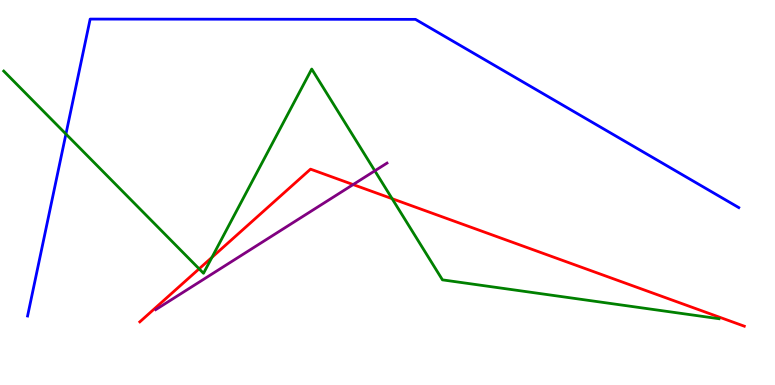[{'lines': ['blue', 'red'], 'intersections': []}, {'lines': ['green', 'red'], 'intersections': [{'x': 2.57, 'y': 3.02}, {'x': 2.73, 'y': 3.32}, {'x': 5.06, 'y': 4.84}]}, {'lines': ['purple', 'red'], 'intersections': [{'x': 4.56, 'y': 5.21}]}, {'lines': ['blue', 'green'], 'intersections': [{'x': 0.851, 'y': 6.52}]}, {'lines': ['blue', 'purple'], 'intersections': []}, {'lines': ['green', 'purple'], 'intersections': [{'x': 4.84, 'y': 5.56}]}]